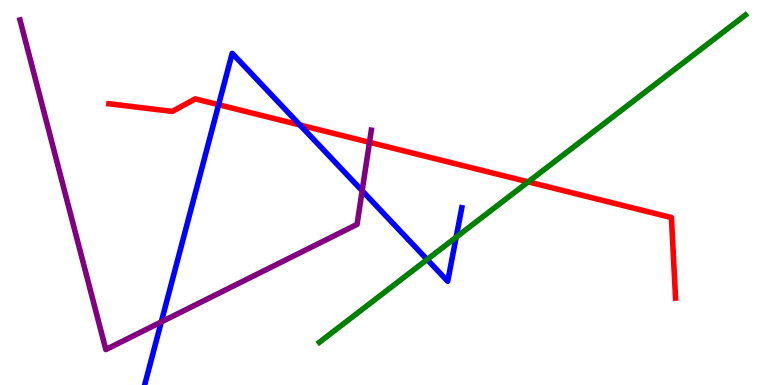[{'lines': ['blue', 'red'], 'intersections': [{'x': 2.82, 'y': 7.28}, {'x': 3.87, 'y': 6.75}]}, {'lines': ['green', 'red'], 'intersections': [{'x': 6.82, 'y': 5.28}]}, {'lines': ['purple', 'red'], 'intersections': [{'x': 4.77, 'y': 6.3}]}, {'lines': ['blue', 'green'], 'intersections': [{'x': 5.51, 'y': 3.26}, {'x': 5.89, 'y': 3.84}]}, {'lines': ['blue', 'purple'], 'intersections': [{'x': 2.08, 'y': 1.64}, {'x': 4.67, 'y': 5.04}]}, {'lines': ['green', 'purple'], 'intersections': []}]